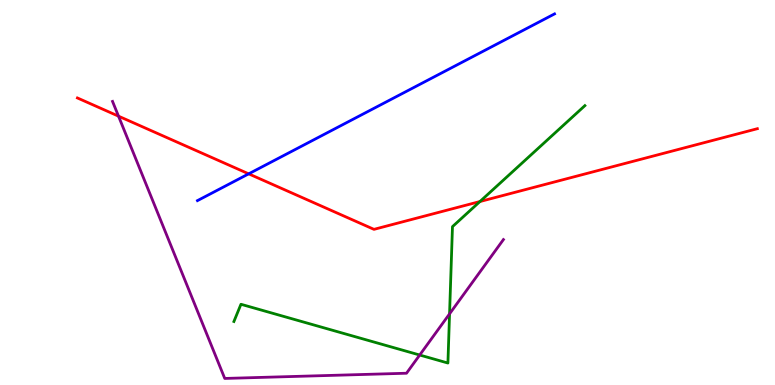[{'lines': ['blue', 'red'], 'intersections': [{'x': 3.21, 'y': 5.48}]}, {'lines': ['green', 'red'], 'intersections': [{'x': 6.19, 'y': 4.77}]}, {'lines': ['purple', 'red'], 'intersections': [{'x': 1.53, 'y': 6.98}]}, {'lines': ['blue', 'green'], 'intersections': []}, {'lines': ['blue', 'purple'], 'intersections': []}, {'lines': ['green', 'purple'], 'intersections': [{'x': 5.42, 'y': 0.779}, {'x': 5.8, 'y': 1.85}]}]